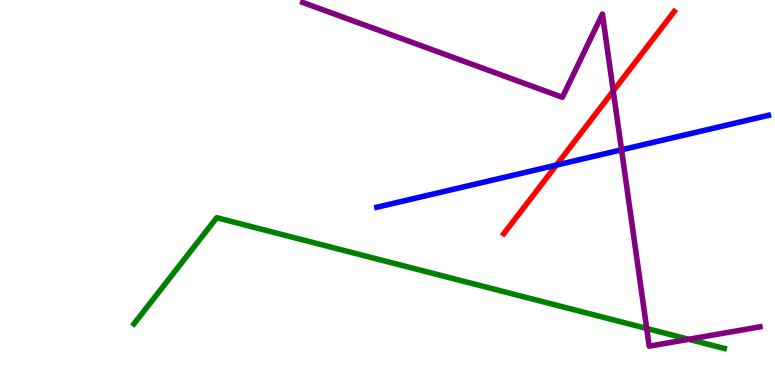[{'lines': ['blue', 'red'], 'intersections': [{'x': 7.18, 'y': 5.71}]}, {'lines': ['green', 'red'], 'intersections': []}, {'lines': ['purple', 'red'], 'intersections': [{'x': 7.91, 'y': 7.64}]}, {'lines': ['blue', 'green'], 'intersections': []}, {'lines': ['blue', 'purple'], 'intersections': [{'x': 8.02, 'y': 6.11}]}, {'lines': ['green', 'purple'], 'intersections': [{'x': 8.34, 'y': 1.47}, {'x': 8.89, 'y': 1.19}]}]